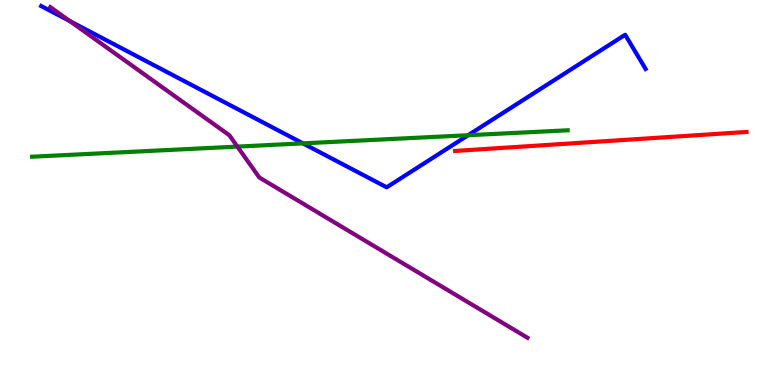[{'lines': ['blue', 'red'], 'intersections': []}, {'lines': ['green', 'red'], 'intersections': []}, {'lines': ['purple', 'red'], 'intersections': []}, {'lines': ['blue', 'green'], 'intersections': [{'x': 3.91, 'y': 6.28}, {'x': 6.04, 'y': 6.49}]}, {'lines': ['blue', 'purple'], 'intersections': [{'x': 0.9, 'y': 9.45}]}, {'lines': ['green', 'purple'], 'intersections': [{'x': 3.06, 'y': 6.19}]}]